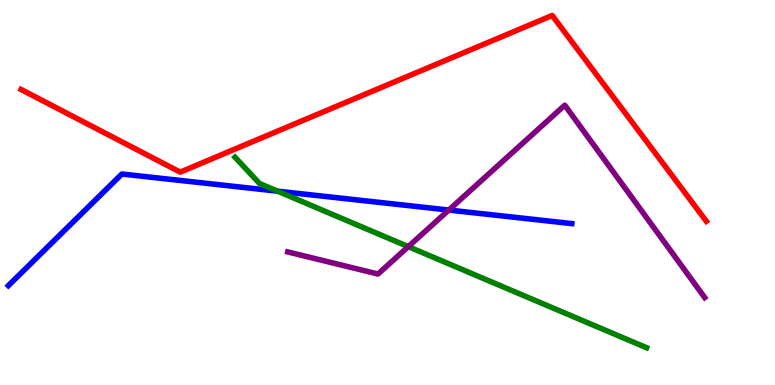[{'lines': ['blue', 'red'], 'intersections': []}, {'lines': ['green', 'red'], 'intersections': []}, {'lines': ['purple', 'red'], 'intersections': []}, {'lines': ['blue', 'green'], 'intersections': [{'x': 3.58, 'y': 5.03}]}, {'lines': ['blue', 'purple'], 'intersections': [{'x': 5.79, 'y': 4.54}]}, {'lines': ['green', 'purple'], 'intersections': [{'x': 5.27, 'y': 3.59}]}]